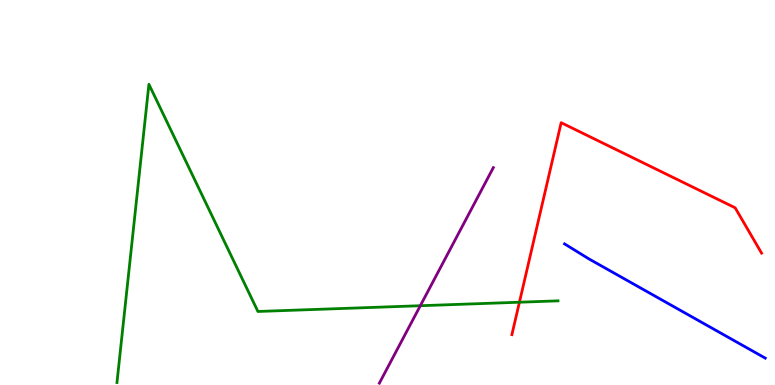[{'lines': ['blue', 'red'], 'intersections': []}, {'lines': ['green', 'red'], 'intersections': [{'x': 6.7, 'y': 2.15}]}, {'lines': ['purple', 'red'], 'intersections': []}, {'lines': ['blue', 'green'], 'intersections': []}, {'lines': ['blue', 'purple'], 'intersections': []}, {'lines': ['green', 'purple'], 'intersections': [{'x': 5.42, 'y': 2.06}]}]